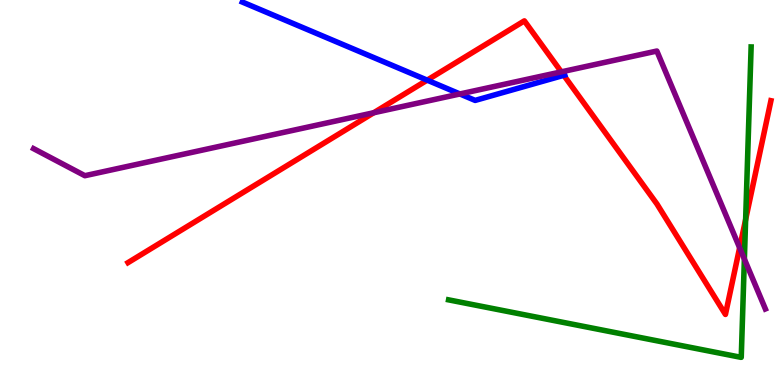[{'lines': ['blue', 'red'], 'intersections': [{'x': 5.51, 'y': 7.92}, {'x': 7.27, 'y': 8.04}]}, {'lines': ['green', 'red'], 'intersections': [{'x': 9.62, 'y': 4.3}]}, {'lines': ['purple', 'red'], 'intersections': [{'x': 4.82, 'y': 7.07}, {'x': 7.24, 'y': 8.13}, {'x': 9.54, 'y': 3.56}]}, {'lines': ['blue', 'green'], 'intersections': []}, {'lines': ['blue', 'purple'], 'intersections': [{'x': 5.93, 'y': 7.56}]}, {'lines': ['green', 'purple'], 'intersections': [{'x': 9.6, 'y': 3.27}]}]